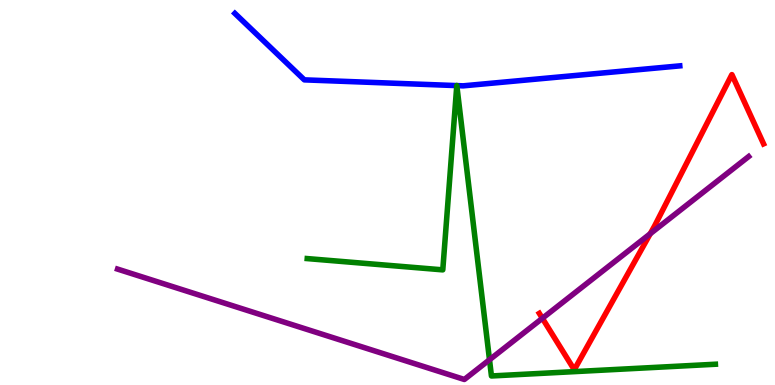[{'lines': ['blue', 'red'], 'intersections': []}, {'lines': ['green', 'red'], 'intersections': []}, {'lines': ['purple', 'red'], 'intersections': [{'x': 7.0, 'y': 1.73}, {'x': 8.39, 'y': 3.93}]}, {'lines': ['blue', 'green'], 'intersections': [{'x': 5.89, 'y': 7.78}, {'x': 5.89, 'y': 7.78}]}, {'lines': ['blue', 'purple'], 'intersections': []}, {'lines': ['green', 'purple'], 'intersections': [{'x': 6.32, 'y': 0.656}]}]